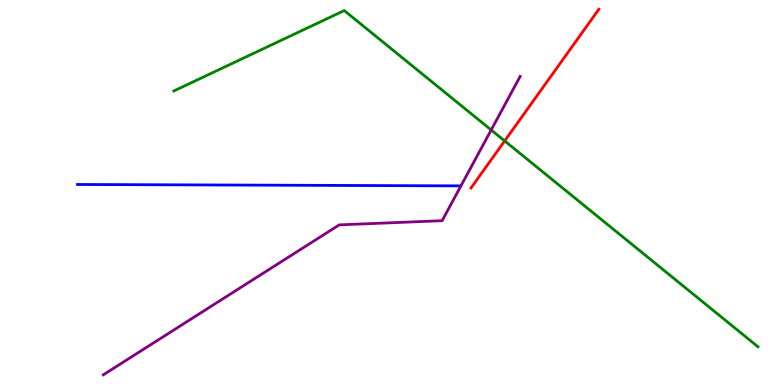[{'lines': ['blue', 'red'], 'intersections': []}, {'lines': ['green', 'red'], 'intersections': [{'x': 6.51, 'y': 6.34}]}, {'lines': ['purple', 'red'], 'intersections': []}, {'lines': ['blue', 'green'], 'intersections': []}, {'lines': ['blue', 'purple'], 'intersections': []}, {'lines': ['green', 'purple'], 'intersections': [{'x': 6.34, 'y': 6.62}]}]